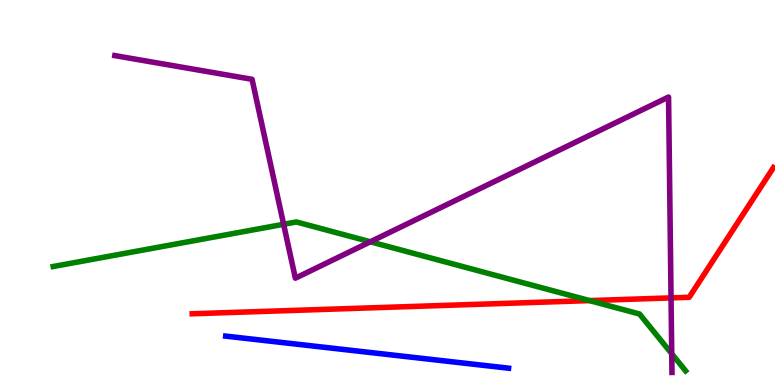[{'lines': ['blue', 'red'], 'intersections': []}, {'lines': ['green', 'red'], 'intersections': [{'x': 7.61, 'y': 2.19}]}, {'lines': ['purple', 'red'], 'intersections': [{'x': 8.66, 'y': 2.26}]}, {'lines': ['blue', 'green'], 'intersections': []}, {'lines': ['blue', 'purple'], 'intersections': []}, {'lines': ['green', 'purple'], 'intersections': [{'x': 3.66, 'y': 4.17}, {'x': 4.78, 'y': 3.72}, {'x': 8.67, 'y': 0.811}]}]